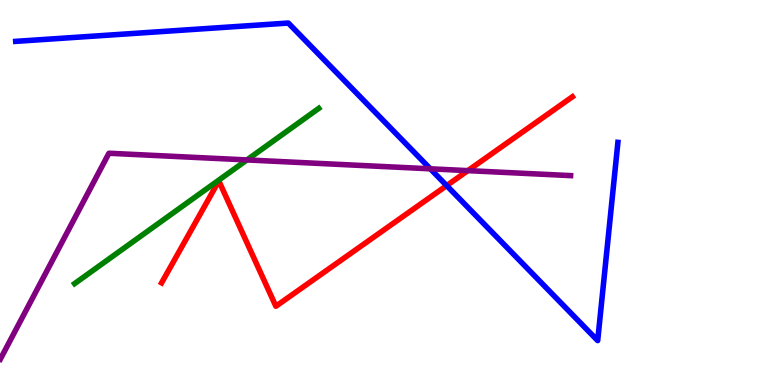[{'lines': ['blue', 'red'], 'intersections': [{'x': 5.76, 'y': 5.18}]}, {'lines': ['green', 'red'], 'intersections': []}, {'lines': ['purple', 'red'], 'intersections': [{'x': 6.04, 'y': 5.57}]}, {'lines': ['blue', 'green'], 'intersections': []}, {'lines': ['blue', 'purple'], 'intersections': [{'x': 5.55, 'y': 5.62}]}, {'lines': ['green', 'purple'], 'intersections': [{'x': 3.19, 'y': 5.85}]}]